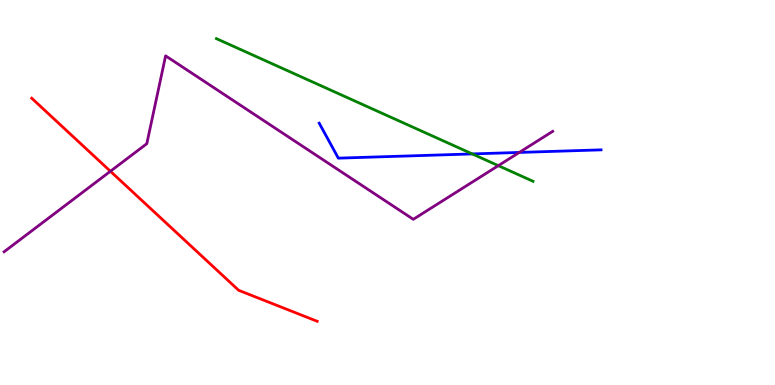[{'lines': ['blue', 'red'], 'intersections': []}, {'lines': ['green', 'red'], 'intersections': []}, {'lines': ['purple', 'red'], 'intersections': [{'x': 1.42, 'y': 5.55}]}, {'lines': ['blue', 'green'], 'intersections': [{'x': 6.09, 'y': 6.0}]}, {'lines': ['blue', 'purple'], 'intersections': [{'x': 6.7, 'y': 6.04}]}, {'lines': ['green', 'purple'], 'intersections': [{'x': 6.43, 'y': 5.7}]}]